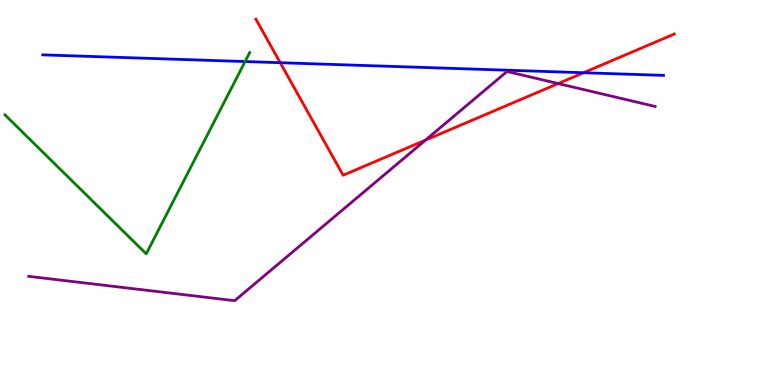[{'lines': ['blue', 'red'], 'intersections': [{'x': 3.62, 'y': 8.37}, {'x': 7.53, 'y': 8.11}]}, {'lines': ['green', 'red'], 'intersections': []}, {'lines': ['purple', 'red'], 'intersections': [{'x': 5.49, 'y': 6.36}, {'x': 7.2, 'y': 7.83}]}, {'lines': ['blue', 'green'], 'intersections': [{'x': 3.16, 'y': 8.4}]}, {'lines': ['blue', 'purple'], 'intersections': []}, {'lines': ['green', 'purple'], 'intersections': []}]